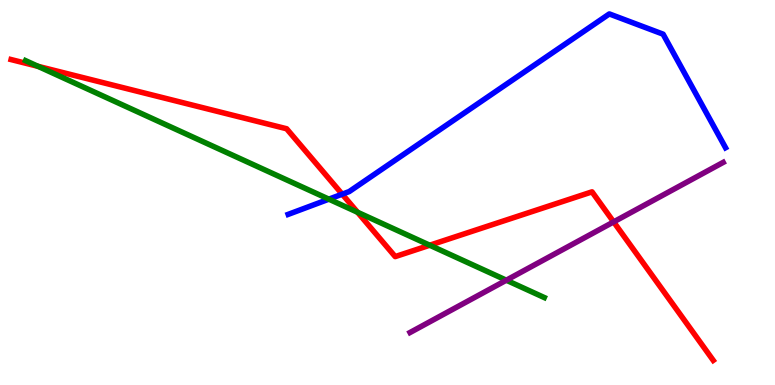[{'lines': ['blue', 'red'], 'intersections': [{'x': 4.42, 'y': 4.96}]}, {'lines': ['green', 'red'], 'intersections': [{'x': 0.491, 'y': 8.28}, {'x': 4.61, 'y': 4.49}, {'x': 5.55, 'y': 3.63}]}, {'lines': ['purple', 'red'], 'intersections': [{'x': 7.92, 'y': 4.24}]}, {'lines': ['blue', 'green'], 'intersections': [{'x': 4.24, 'y': 4.83}]}, {'lines': ['blue', 'purple'], 'intersections': []}, {'lines': ['green', 'purple'], 'intersections': [{'x': 6.53, 'y': 2.72}]}]